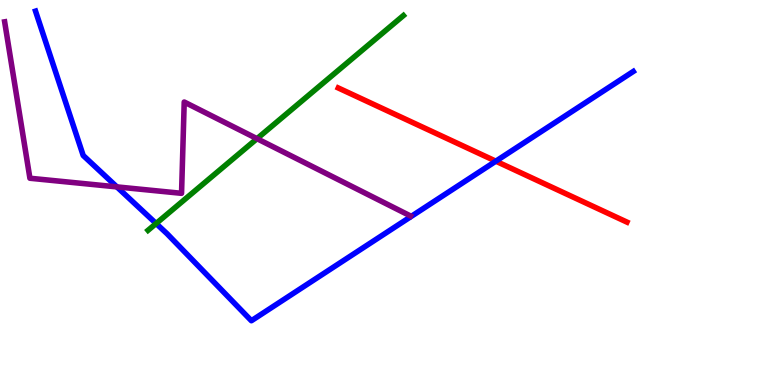[{'lines': ['blue', 'red'], 'intersections': [{'x': 6.4, 'y': 5.81}]}, {'lines': ['green', 'red'], 'intersections': []}, {'lines': ['purple', 'red'], 'intersections': []}, {'lines': ['blue', 'green'], 'intersections': [{'x': 2.01, 'y': 4.19}]}, {'lines': ['blue', 'purple'], 'intersections': [{'x': 1.51, 'y': 5.15}]}, {'lines': ['green', 'purple'], 'intersections': [{'x': 3.32, 'y': 6.4}]}]